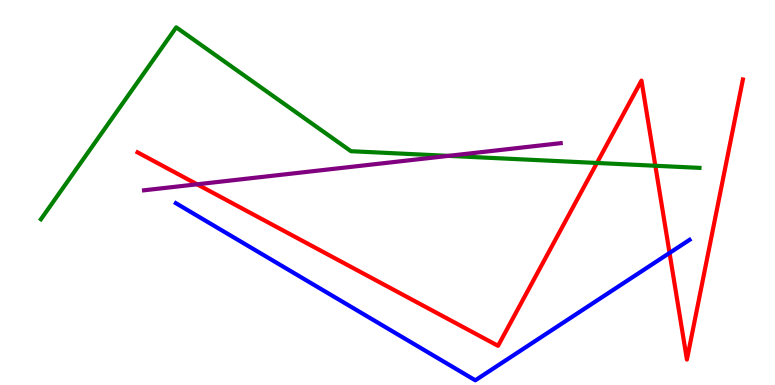[{'lines': ['blue', 'red'], 'intersections': [{'x': 8.64, 'y': 3.43}]}, {'lines': ['green', 'red'], 'intersections': [{'x': 7.7, 'y': 5.77}, {'x': 8.46, 'y': 5.69}]}, {'lines': ['purple', 'red'], 'intersections': [{'x': 2.54, 'y': 5.21}]}, {'lines': ['blue', 'green'], 'intersections': []}, {'lines': ['blue', 'purple'], 'intersections': []}, {'lines': ['green', 'purple'], 'intersections': [{'x': 5.79, 'y': 5.95}]}]